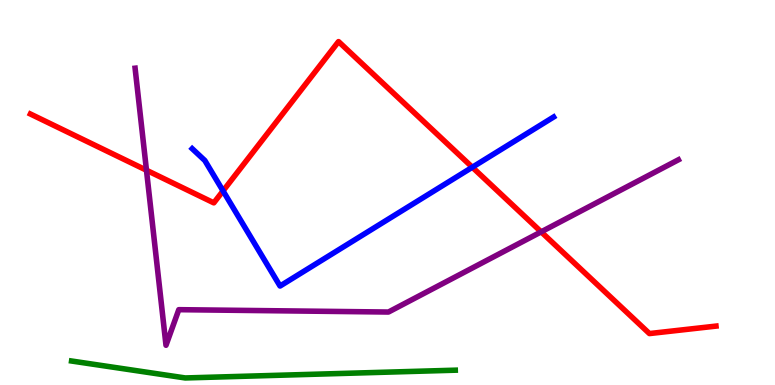[{'lines': ['blue', 'red'], 'intersections': [{'x': 2.88, 'y': 5.04}, {'x': 6.09, 'y': 5.66}]}, {'lines': ['green', 'red'], 'intersections': []}, {'lines': ['purple', 'red'], 'intersections': [{'x': 1.89, 'y': 5.58}, {'x': 6.98, 'y': 3.98}]}, {'lines': ['blue', 'green'], 'intersections': []}, {'lines': ['blue', 'purple'], 'intersections': []}, {'lines': ['green', 'purple'], 'intersections': []}]